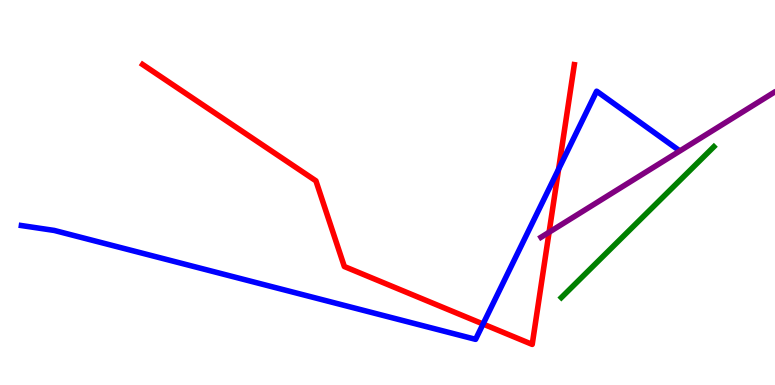[{'lines': ['blue', 'red'], 'intersections': [{'x': 6.23, 'y': 1.58}, {'x': 7.21, 'y': 5.61}]}, {'lines': ['green', 'red'], 'intersections': []}, {'lines': ['purple', 'red'], 'intersections': [{'x': 7.09, 'y': 3.97}]}, {'lines': ['blue', 'green'], 'intersections': []}, {'lines': ['blue', 'purple'], 'intersections': []}, {'lines': ['green', 'purple'], 'intersections': []}]